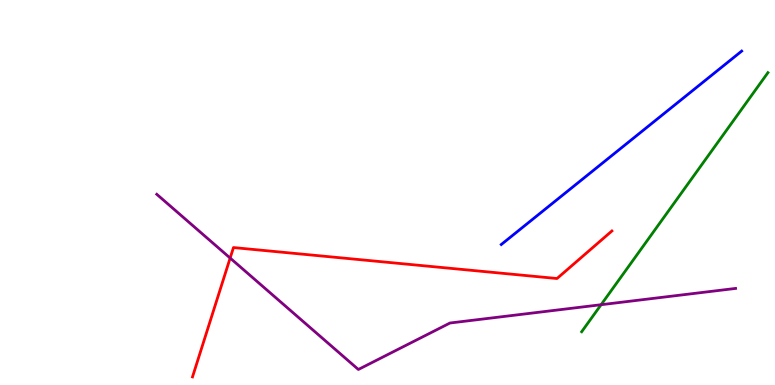[{'lines': ['blue', 'red'], 'intersections': []}, {'lines': ['green', 'red'], 'intersections': []}, {'lines': ['purple', 'red'], 'intersections': [{'x': 2.97, 'y': 3.3}]}, {'lines': ['blue', 'green'], 'intersections': []}, {'lines': ['blue', 'purple'], 'intersections': []}, {'lines': ['green', 'purple'], 'intersections': [{'x': 7.76, 'y': 2.09}]}]